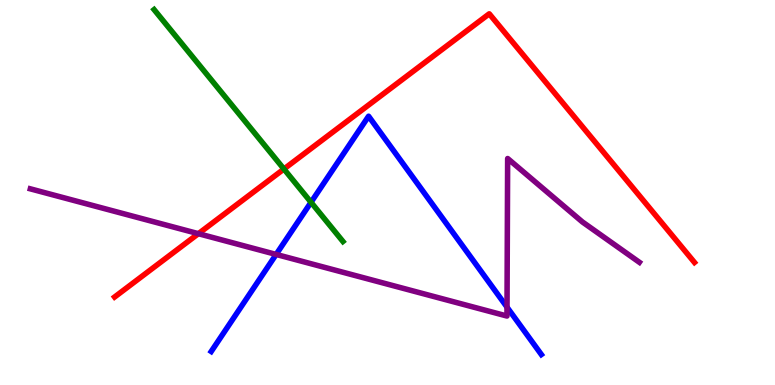[{'lines': ['blue', 'red'], 'intersections': []}, {'lines': ['green', 'red'], 'intersections': [{'x': 3.66, 'y': 5.61}]}, {'lines': ['purple', 'red'], 'intersections': [{'x': 2.56, 'y': 3.93}]}, {'lines': ['blue', 'green'], 'intersections': [{'x': 4.01, 'y': 4.75}]}, {'lines': ['blue', 'purple'], 'intersections': [{'x': 3.56, 'y': 3.39}, {'x': 6.54, 'y': 2.02}]}, {'lines': ['green', 'purple'], 'intersections': []}]